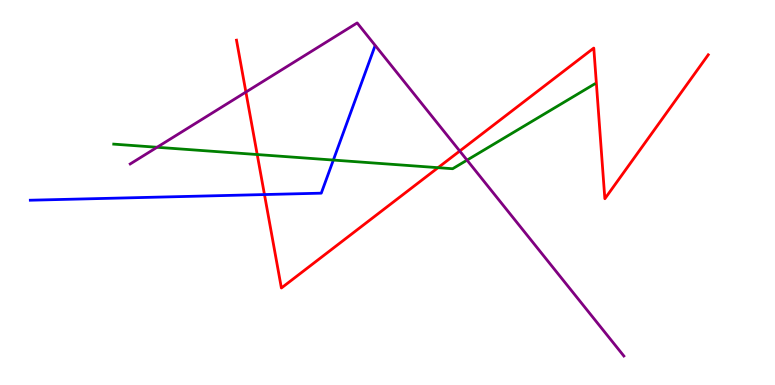[{'lines': ['blue', 'red'], 'intersections': [{'x': 3.41, 'y': 4.95}]}, {'lines': ['green', 'red'], 'intersections': [{'x': 3.32, 'y': 5.99}, {'x': 5.65, 'y': 5.65}]}, {'lines': ['purple', 'red'], 'intersections': [{'x': 3.17, 'y': 7.61}, {'x': 5.93, 'y': 6.08}]}, {'lines': ['blue', 'green'], 'intersections': [{'x': 4.3, 'y': 5.84}]}, {'lines': ['blue', 'purple'], 'intersections': []}, {'lines': ['green', 'purple'], 'intersections': [{'x': 2.03, 'y': 6.17}, {'x': 6.03, 'y': 5.84}]}]